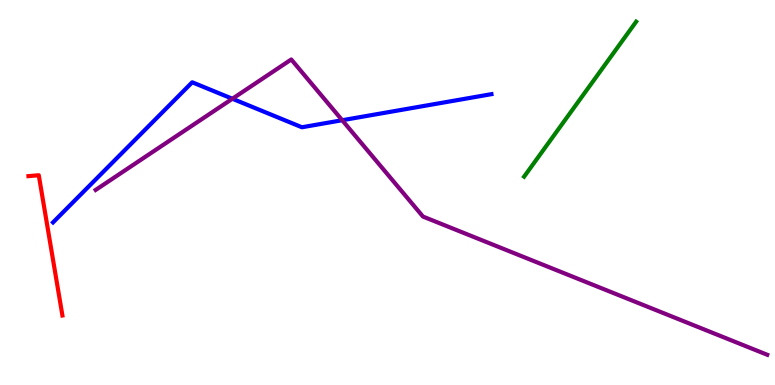[{'lines': ['blue', 'red'], 'intersections': []}, {'lines': ['green', 'red'], 'intersections': []}, {'lines': ['purple', 'red'], 'intersections': []}, {'lines': ['blue', 'green'], 'intersections': []}, {'lines': ['blue', 'purple'], 'intersections': [{'x': 3.0, 'y': 7.43}, {'x': 4.42, 'y': 6.88}]}, {'lines': ['green', 'purple'], 'intersections': []}]